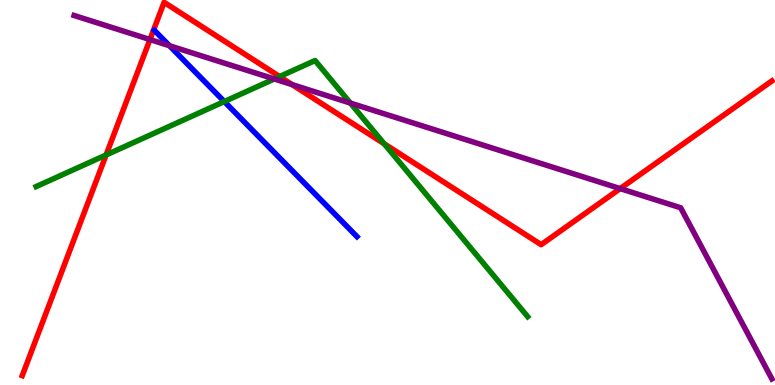[{'lines': ['blue', 'red'], 'intersections': []}, {'lines': ['green', 'red'], 'intersections': [{'x': 1.37, 'y': 5.98}, {'x': 3.61, 'y': 8.01}, {'x': 4.96, 'y': 6.27}]}, {'lines': ['purple', 'red'], 'intersections': [{'x': 1.94, 'y': 8.97}, {'x': 3.77, 'y': 7.8}, {'x': 8.0, 'y': 5.1}]}, {'lines': ['blue', 'green'], 'intersections': [{'x': 2.89, 'y': 7.36}]}, {'lines': ['blue', 'purple'], 'intersections': [{'x': 2.19, 'y': 8.81}]}, {'lines': ['green', 'purple'], 'intersections': [{'x': 3.54, 'y': 7.95}, {'x': 4.52, 'y': 7.32}]}]